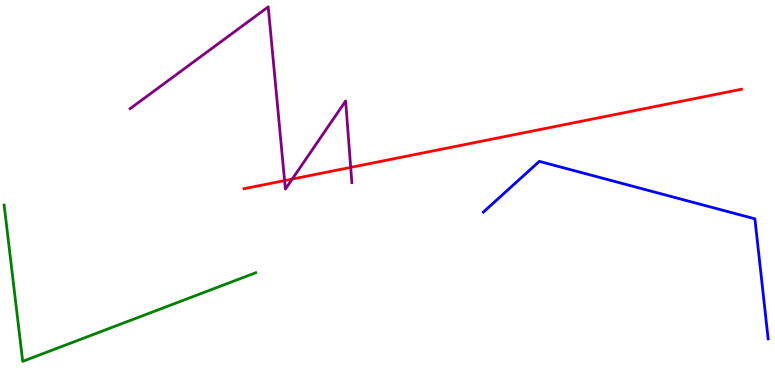[{'lines': ['blue', 'red'], 'intersections': []}, {'lines': ['green', 'red'], 'intersections': []}, {'lines': ['purple', 'red'], 'intersections': [{'x': 3.67, 'y': 5.31}, {'x': 3.77, 'y': 5.35}, {'x': 4.53, 'y': 5.65}]}, {'lines': ['blue', 'green'], 'intersections': []}, {'lines': ['blue', 'purple'], 'intersections': []}, {'lines': ['green', 'purple'], 'intersections': []}]